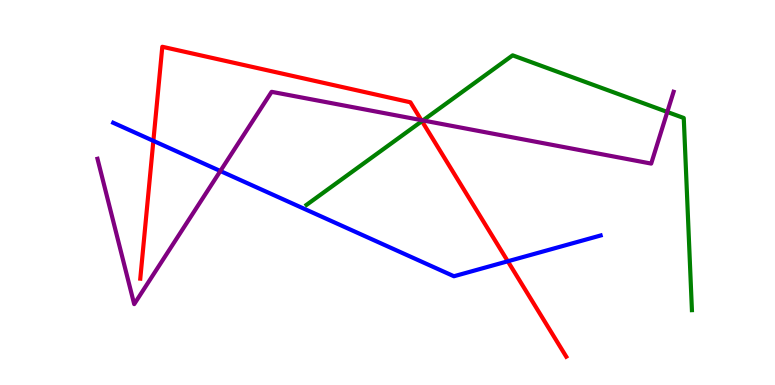[{'lines': ['blue', 'red'], 'intersections': [{'x': 1.98, 'y': 6.34}, {'x': 6.55, 'y': 3.21}]}, {'lines': ['green', 'red'], 'intersections': [{'x': 5.44, 'y': 6.85}]}, {'lines': ['purple', 'red'], 'intersections': [{'x': 5.44, 'y': 6.88}]}, {'lines': ['blue', 'green'], 'intersections': []}, {'lines': ['blue', 'purple'], 'intersections': [{'x': 2.84, 'y': 5.56}]}, {'lines': ['green', 'purple'], 'intersections': [{'x': 5.46, 'y': 6.87}, {'x': 8.61, 'y': 7.09}]}]